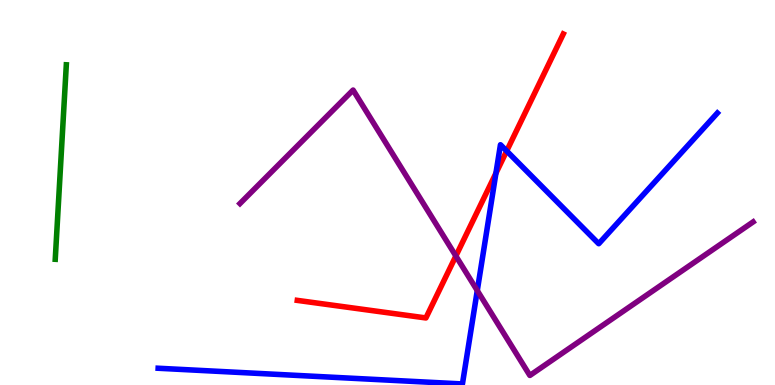[{'lines': ['blue', 'red'], 'intersections': [{'x': 6.4, 'y': 5.5}, {'x': 6.54, 'y': 6.08}]}, {'lines': ['green', 'red'], 'intersections': []}, {'lines': ['purple', 'red'], 'intersections': [{'x': 5.88, 'y': 3.35}]}, {'lines': ['blue', 'green'], 'intersections': []}, {'lines': ['blue', 'purple'], 'intersections': [{'x': 6.16, 'y': 2.45}]}, {'lines': ['green', 'purple'], 'intersections': []}]